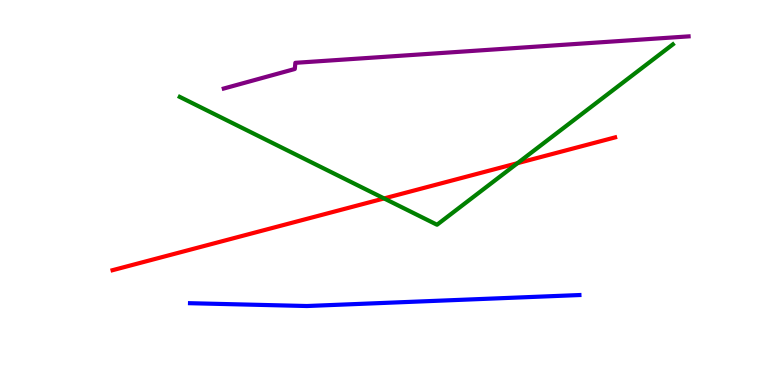[{'lines': ['blue', 'red'], 'intersections': []}, {'lines': ['green', 'red'], 'intersections': [{'x': 4.96, 'y': 4.85}, {'x': 6.68, 'y': 5.76}]}, {'lines': ['purple', 'red'], 'intersections': []}, {'lines': ['blue', 'green'], 'intersections': []}, {'lines': ['blue', 'purple'], 'intersections': []}, {'lines': ['green', 'purple'], 'intersections': []}]